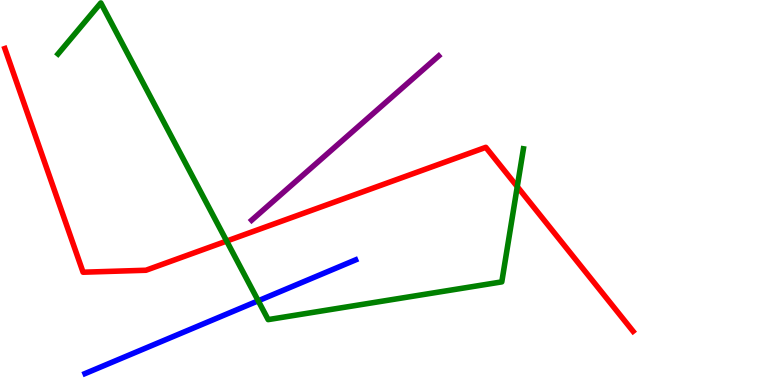[{'lines': ['blue', 'red'], 'intersections': []}, {'lines': ['green', 'red'], 'intersections': [{'x': 2.92, 'y': 3.74}, {'x': 6.67, 'y': 5.15}]}, {'lines': ['purple', 'red'], 'intersections': []}, {'lines': ['blue', 'green'], 'intersections': [{'x': 3.33, 'y': 2.19}]}, {'lines': ['blue', 'purple'], 'intersections': []}, {'lines': ['green', 'purple'], 'intersections': []}]